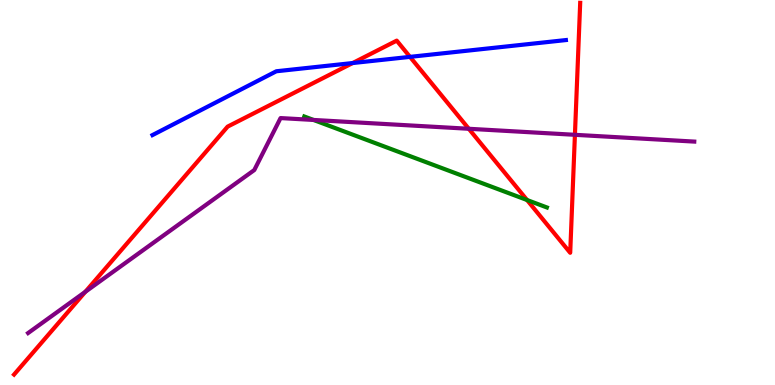[{'lines': ['blue', 'red'], 'intersections': [{'x': 4.55, 'y': 8.36}, {'x': 5.29, 'y': 8.52}]}, {'lines': ['green', 'red'], 'intersections': [{'x': 6.8, 'y': 4.8}]}, {'lines': ['purple', 'red'], 'intersections': [{'x': 1.1, 'y': 2.42}, {'x': 6.05, 'y': 6.66}, {'x': 7.42, 'y': 6.5}]}, {'lines': ['blue', 'green'], 'intersections': []}, {'lines': ['blue', 'purple'], 'intersections': []}, {'lines': ['green', 'purple'], 'intersections': [{'x': 4.05, 'y': 6.88}]}]